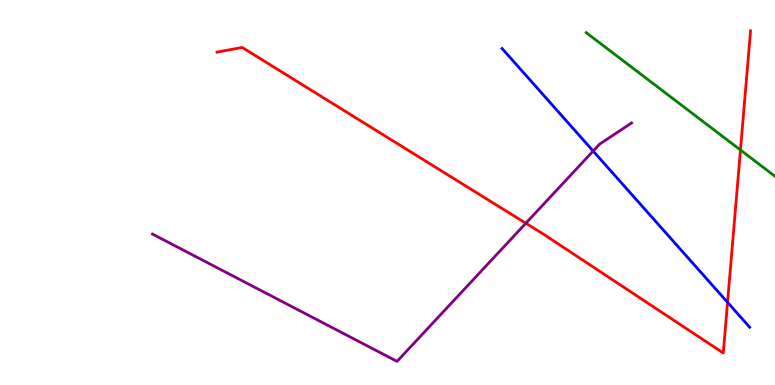[{'lines': ['blue', 'red'], 'intersections': [{'x': 9.39, 'y': 2.15}]}, {'lines': ['green', 'red'], 'intersections': [{'x': 9.55, 'y': 6.1}]}, {'lines': ['purple', 'red'], 'intersections': [{'x': 6.79, 'y': 4.2}]}, {'lines': ['blue', 'green'], 'intersections': []}, {'lines': ['blue', 'purple'], 'intersections': [{'x': 7.65, 'y': 6.08}]}, {'lines': ['green', 'purple'], 'intersections': []}]